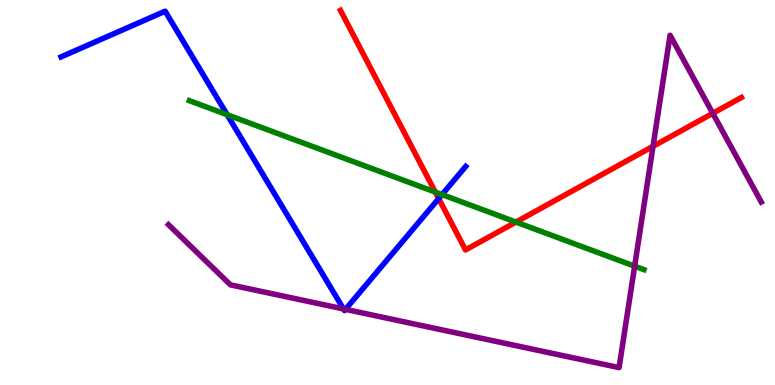[{'lines': ['blue', 'red'], 'intersections': [{'x': 5.66, 'y': 4.84}]}, {'lines': ['green', 'red'], 'intersections': [{'x': 5.62, 'y': 5.01}, {'x': 6.66, 'y': 4.23}]}, {'lines': ['purple', 'red'], 'intersections': [{'x': 8.43, 'y': 6.2}, {'x': 9.2, 'y': 7.06}]}, {'lines': ['blue', 'green'], 'intersections': [{'x': 2.93, 'y': 7.02}, {'x': 5.7, 'y': 4.95}]}, {'lines': ['blue', 'purple'], 'intersections': [{'x': 4.43, 'y': 1.98}, {'x': 4.46, 'y': 1.96}]}, {'lines': ['green', 'purple'], 'intersections': [{'x': 8.19, 'y': 3.09}]}]